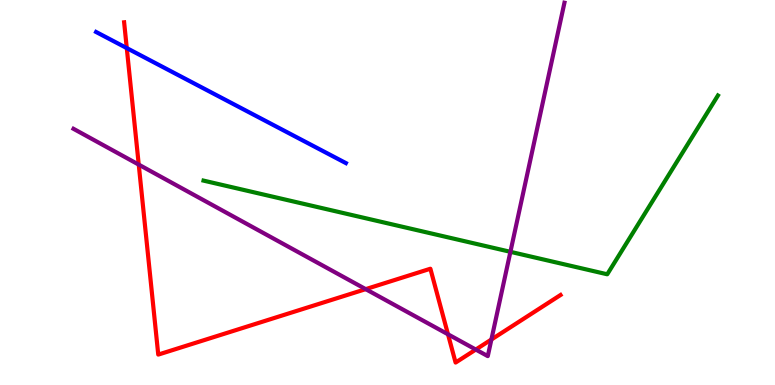[{'lines': ['blue', 'red'], 'intersections': [{'x': 1.64, 'y': 8.75}]}, {'lines': ['green', 'red'], 'intersections': []}, {'lines': ['purple', 'red'], 'intersections': [{'x': 1.79, 'y': 5.72}, {'x': 4.72, 'y': 2.49}, {'x': 5.78, 'y': 1.32}, {'x': 6.14, 'y': 0.921}, {'x': 6.34, 'y': 1.18}]}, {'lines': ['blue', 'green'], 'intersections': []}, {'lines': ['blue', 'purple'], 'intersections': []}, {'lines': ['green', 'purple'], 'intersections': [{'x': 6.59, 'y': 3.46}]}]